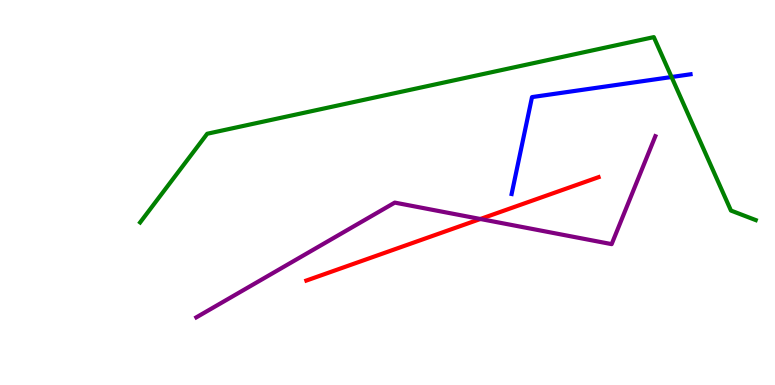[{'lines': ['blue', 'red'], 'intersections': []}, {'lines': ['green', 'red'], 'intersections': []}, {'lines': ['purple', 'red'], 'intersections': [{'x': 6.2, 'y': 4.31}]}, {'lines': ['blue', 'green'], 'intersections': [{'x': 8.67, 'y': 8.0}]}, {'lines': ['blue', 'purple'], 'intersections': []}, {'lines': ['green', 'purple'], 'intersections': []}]